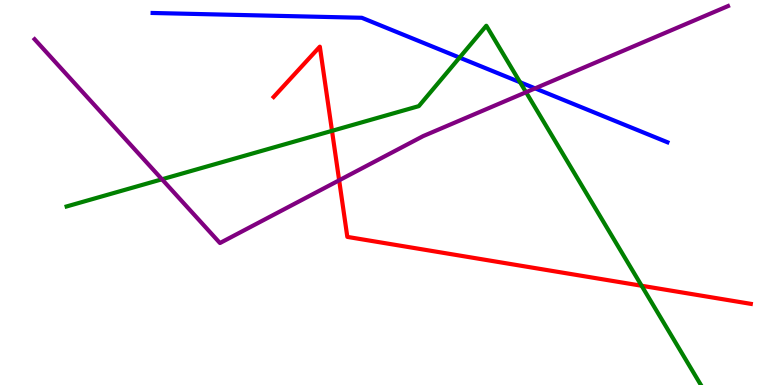[{'lines': ['blue', 'red'], 'intersections': []}, {'lines': ['green', 'red'], 'intersections': [{'x': 4.28, 'y': 6.6}, {'x': 8.28, 'y': 2.58}]}, {'lines': ['purple', 'red'], 'intersections': [{'x': 4.38, 'y': 5.32}]}, {'lines': ['blue', 'green'], 'intersections': [{'x': 5.93, 'y': 8.5}, {'x': 6.71, 'y': 7.86}]}, {'lines': ['blue', 'purple'], 'intersections': [{'x': 6.9, 'y': 7.7}]}, {'lines': ['green', 'purple'], 'intersections': [{'x': 2.09, 'y': 5.34}, {'x': 6.79, 'y': 7.6}]}]